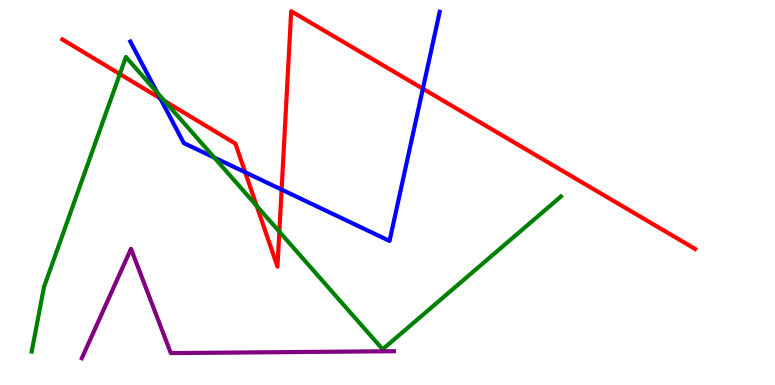[{'lines': ['blue', 'red'], 'intersections': [{'x': 2.07, 'y': 7.45}, {'x': 3.16, 'y': 5.53}, {'x': 3.63, 'y': 5.08}, {'x': 5.46, 'y': 7.7}]}, {'lines': ['green', 'red'], 'intersections': [{'x': 1.55, 'y': 8.08}, {'x': 2.12, 'y': 7.38}, {'x': 3.31, 'y': 4.65}, {'x': 3.6, 'y': 3.98}]}, {'lines': ['purple', 'red'], 'intersections': []}, {'lines': ['blue', 'green'], 'intersections': [{'x': 2.03, 'y': 7.59}, {'x': 2.76, 'y': 5.91}]}, {'lines': ['blue', 'purple'], 'intersections': []}, {'lines': ['green', 'purple'], 'intersections': []}]